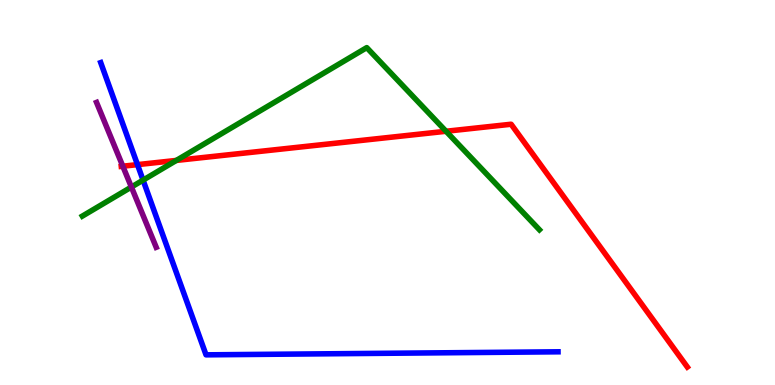[{'lines': ['blue', 'red'], 'intersections': [{'x': 1.77, 'y': 5.72}]}, {'lines': ['green', 'red'], 'intersections': [{'x': 2.28, 'y': 5.83}, {'x': 5.76, 'y': 6.59}]}, {'lines': ['purple', 'red'], 'intersections': [{'x': 1.58, 'y': 5.68}]}, {'lines': ['blue', 'green'], 'intersections': [{'x': 1.85, 'y': 5.32}]}, {'lines': ['blue', 'purple'], 'intersections': []}, {'lines': ['green', 'purple'], 'intersections': [{'x': 1.7, 'y': 5.14}]}]